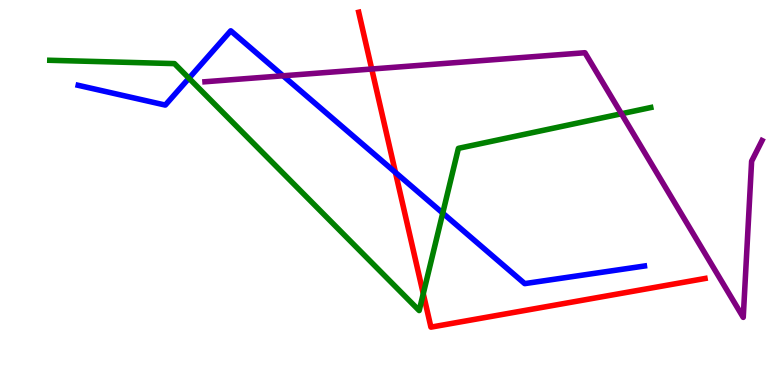[{'lines': ['blue', 'red'], 'intersections': [{'x': 5.1, 'y': 5.52}]}, {'lines': ['green', 'red'], 'intersections': [{'x': 5.46, 'y': 2.37}]}, {'lines': ['purple', 'red'], 'intersections': [{'x': 4.8, 'y': 8.21}]}, {'lines': ['blue', 'green'], 'intersections': [{'x': 2.44, 'y': 7.97}, {'x': 5.71, 'y': 4.46}]}, {'lines': ['blue', 'purple'], 'intersections': [{'x': 3.65, 'y': 8.03}]}, {'lines': ['green', 'purple'], 'intersections': [{'x': 8.02, 'y': 7.05}]}]